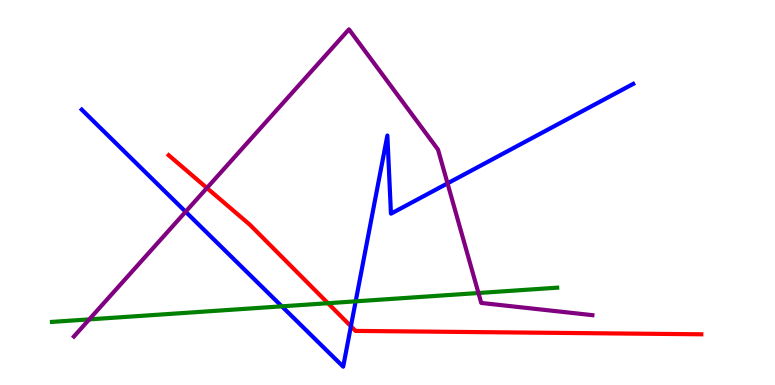[{'lines': ['blue', 'red'], 'intersections': [{'x': 4.53, 'y': 1.53}]}, {'lines': ['green', 'red'], 'intersections': [{'x': 4.23, 'y': 2.12}]}, {'lines': ['purple', 'red'], 'intersections': [{'x': 2.67, 'y': 5.12}]}, {'lines': ['blue', 'green'], 'intersections': [{'x': 3.64, 'y': 2.04}, {'x': 4.59, 'y': 2.17}]}, {'lines': ['blue', 'purple'], 'intersections': [{'x': 2.4, 'y': 4.5}, {'x': 5.77, 'y': 5.24}]}, {'lines': ['green', 'purple'], 'intersections': [{'x': 1.15, 'y': 1.7}, {'x': 6.17, 'y': 2.39}]}]